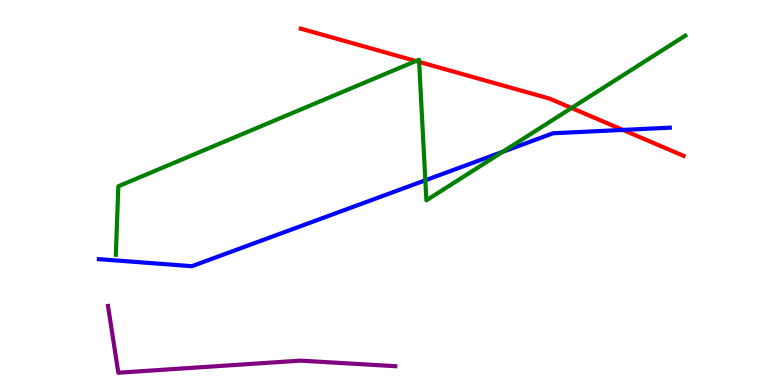[{'lines': ['blue', 'red'], 'intersections': [{'x': 8.04, 'y': 6.63}]}, {'lines': ['green', 'red'], 'intersections': [{'x': 5.37, 'y': 8.42}, {'x': 5.41, 'y': 8.39}, {'x': 7.37, 'y': 7.2}]}, {'lines': ['purple', 'red'], 'intersections': []}, {'lines': ['blue', 'green'], 'intersections': [{'x': 5.49, 'y': 5.32}, {'x': 6.49, 'y': 6.06}]}, {'lines': ['blue', 'purple'], 'intersections': []}, {'lines': ['green', 'purple'], 'intersections': []}]